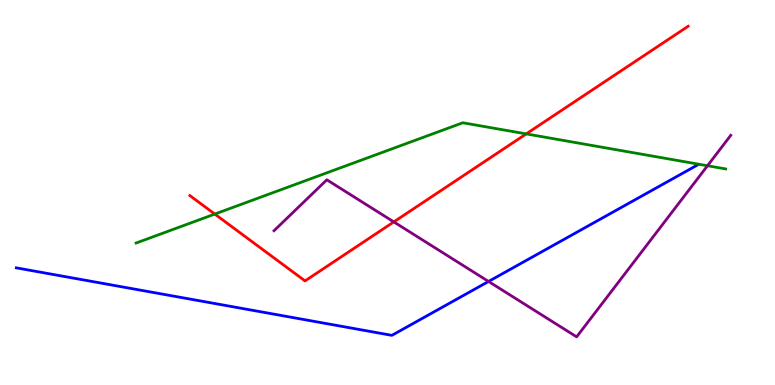[{'lines': ['blue', 'red'], 'intersections': []}, {'lines': ['green', 'red'], 'intersections': [{'x': 2.77, 'y': 4.44}, {'x': 6.79, 'y': 6.52}]}, {'lines': ['purple', 'red'], 'intersections': [{'x': 5.08, 'y': 4.24}]}, {'lines': ['blue', 'green'], 'intersections': []}, {'lines': ['blue', 'purple'], 'intersections': [{'x': 6.3, 'y': 2.69}]}, {'lines': ['green', 'purple'], 'intersections': [{'x': 9.13, 'y': 5.69}]}]